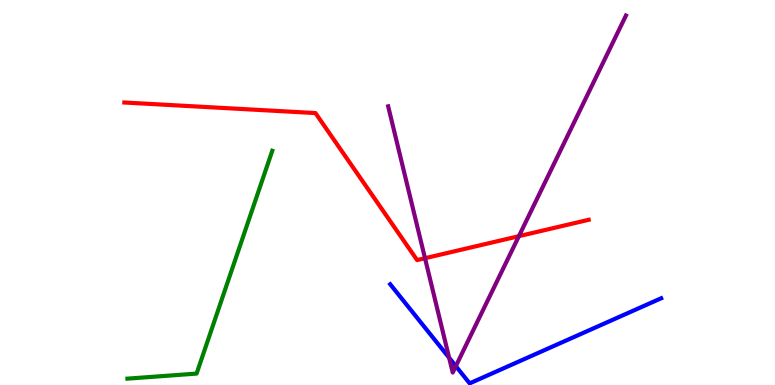[{'lines': ['blue', 'red'], 'intersections': []}, {'lines': ['green', 'red'], 'intersections': []}, {'lines': ['purple', 'red'], 'intersections': [{'x': 5.48, 'y': 3.29}, {'x': 6.7, 'y': 3.87}]}, {'lines': ['blue', 'green'], 'intersections': []}, {'lines': ['blue', 'purple'], 'intersections': [{'x': 5.8, 'y': 0.707}, {'x': 5.88, 'y': 0.49}]}, {'lines': ['green', 'purple'], 'intersections': []}]